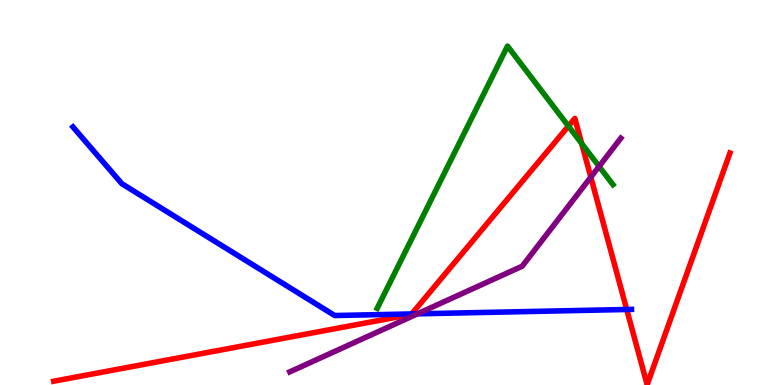[{'lines': ['blue', 'red'], 'intersections': [{'x': 5.31, 'y': 1.85}, {'x': 8.09, 'y': 1.96}]}, {'lines': ['green', 'red'], 'intersections': [{'x': 7.33, 'y': 6.72}, {'x': 7.51, 'y': 6.27}]}, {'lines': ['purple', 'red'], 'intersections': [{'x': 7.62, 'y': 5.4}]}, {'lines': ['blue', 'green'], 'intersections': []}, {'lines': ['blue', 'purple'], 'intersections': [{'x': 5.39, 'y': 1.85}]}, {'lines': ['green', 'purple'], 'intersections': [{'x': 7.73, 'y': 5.68}]}]